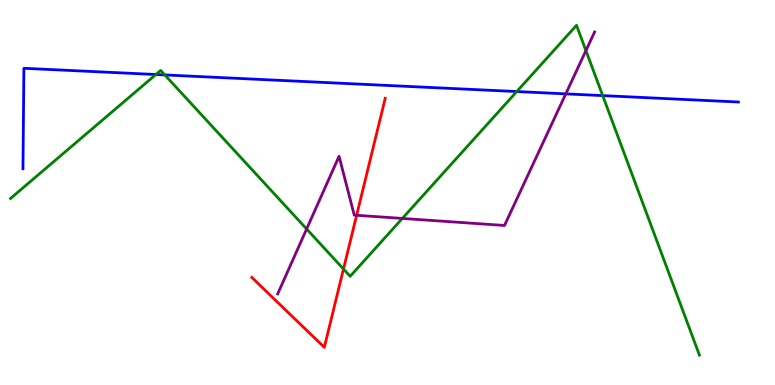[{'lines': ['blue', 'red'], 'intersections': []}, {'lines': ['green', 'red'], 'intersections': [{'x': 4.43, 'y': 3.01}]}, {'lines': ['purple', 'red'], 'intersections': [{'x': 4.6, 'y': 4.41}]}, {'lines': ['blue', 'green'], 'intersections': [{'x': 2.01, 'y': 8.06}, {'x': 2.13, 'y': 8.05}, {'x': 6.67, 'y': 7.62}, {'x': 7.78, 'y': 7.52}]}, {'lines': ['blue', 'purple'], 'intersections': [{'x': 7.3, 'y': 7.56}]}, {'lines': ['green', 'purple'], 'intersections': [{'x': 3.96, 'y': 4.05}, {'x': 5.19, 'y': 4.33}, {'x': 7.56, 'y': 8.69}]}]